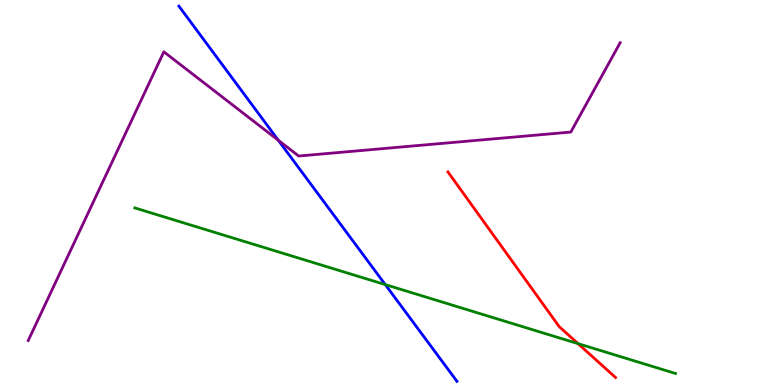[{'lines': ['blue', 'red'], 'intersections': []}, {'lines': ['green', 'red'], 'intersections': [{'x': 7.46, 'y': 1.07}]}, {'lines': ['purple', 'red'], 'intersections': []}, {'lines': ['blue', 'green'], 'intersections': [{'x': 4.97, 'y': 2.61}]}, {'lines': ['blue', 'purple'], 'intersections': [{'x': 3.59, 'y': 6.36}]}, {'lines': ['green', 'purple'], 'intersections': []}]